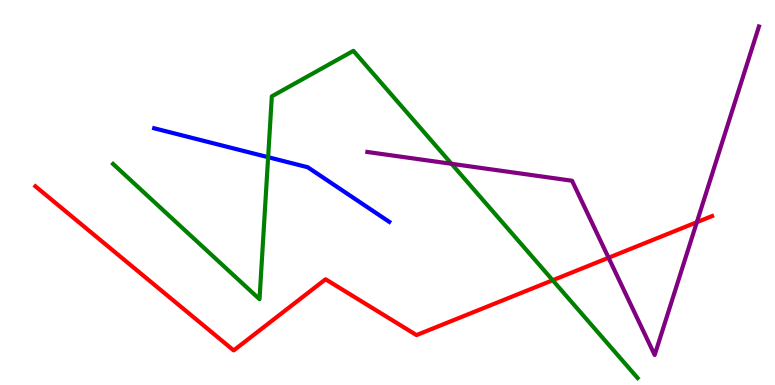[{'lines': ['blue', 'red'], 'intersections': []}, {'lines': ['green', 'red'], 'intersections': [{'x': 7.13, 'y': 2.72}]}, {'lines': ['purple', 'red'], 'intersections': [{'x': 7.85, 'y': 3.31}, {'x': 8.99, 'y': 4.23}]}, {'lines': ['blue', 'green'], 'intersections': [{'x': 3.46, 'y': 5.92}]}, {'lines': ['blue', 'purple'], 'intersections': []}, {'lines': ['green', 'purple'], 'intersections': [{'x': 5.83, 'y': 5.75}]}]